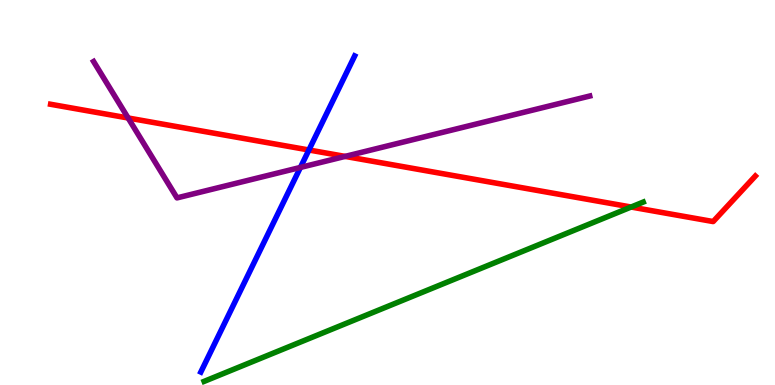[{'lines': ['blue', 'red'], 'intersections': [{'x': 3.99, 'y': 6.1}]}, {'lines': ['green', 'red'], 'intersections': [{'x': 8.14, 'y': 4.62}]}, {'lines': ['purple', 'red'], 'intersections': [{'x': 1.65, 'y': 6.94}, {'x': 4.45, 'y': 5.94}]}, {'lines': ['blue', 'green'], 'intersections': []}, {'lines': ['blue', 'purple'], 'intersections': [{'x': 3.88, 'y': 5.65}]}, {'lines': ['green', 'purple'], 'intersections': []}]